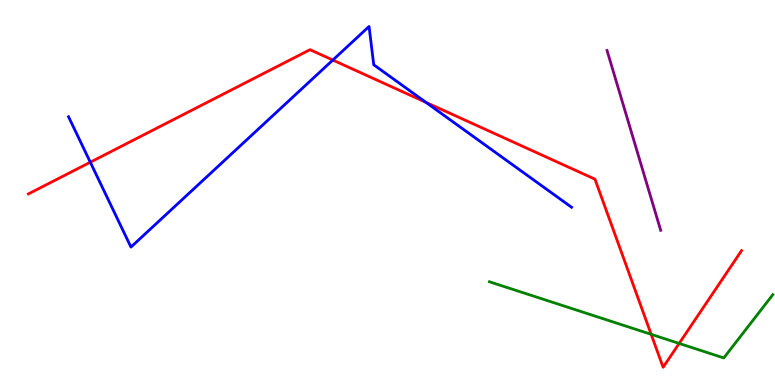[{'lines': ['blue', 'red'], 'intersections': [{'x': 1.17, 'y': 5.79}, {'x': 4.29, 'y': 8.44}, {'x': 5.5, 'y': 7.34}]}, {'lines': ['green', 'red'], 'intersections': [{'x': 8.4, 'y': 1.32}, {'x': 8.76, 'y': 1.08}]}, {'lines': ['purple', 'red'], 'intersections': []}, {'lines': ['blue', 'green'], 'intersections': []}, {'lines': ['blue', 'purple'], 'intersections': []}, {'lines': ['green', 'purple'], 'intersections': []}]